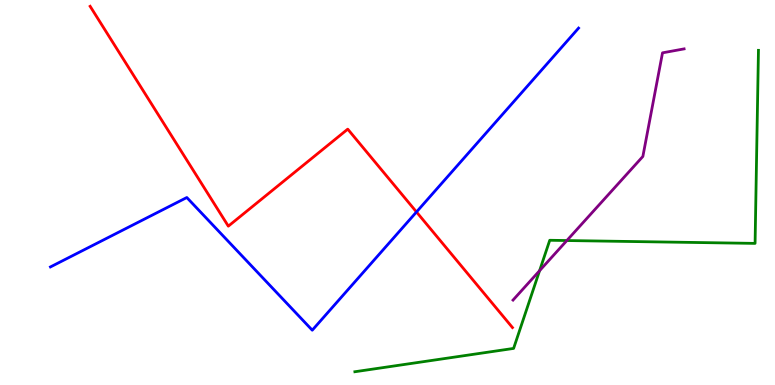[{'lines': ['blue', 'red'], 'intersections': [{'x': 5.37, 'y': 4.49}]}, {'lines': ['green', 'red'], 'intersections': []}, {'lines': ['purple', 'red'], 'intersections': []}, {'lines': ['blue', 'green'], 'intersections': []}, {'lines': ['blue', 'purple'], 'intersections': []}, {'lines': ['green', 'purple'], 'intersections': [{'x': 6.96, 'y': 2.97}, {'x': 7.31, 'y': 3.75}]}]